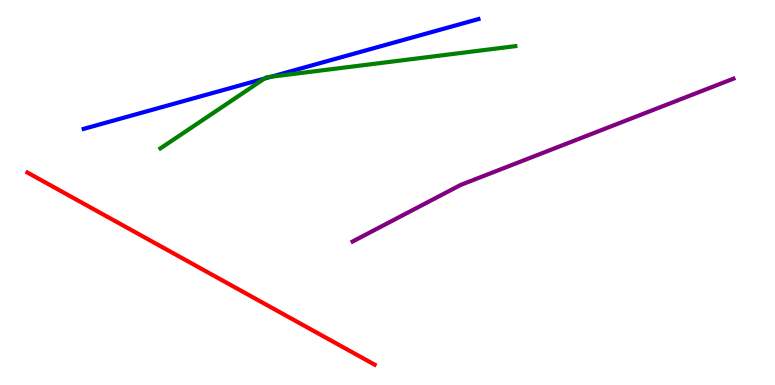[{'lines': ['blue', 'red'], 'intersections': []}, {'lines': ['green', 'red'], 'intersections': []}, {'lines': ['purple', 'red'], 'intersections': []}, {'lines': ['blue', 'green'], 'intersections': [{'x': 3.41, 'y': 7.96}, {'x': 3.5, 'y': 8.01}]}, {'lines': ['blue', 'purple'], 'intersections': []}, {'lines': ['green', 'purple'], 'intersections': []}]